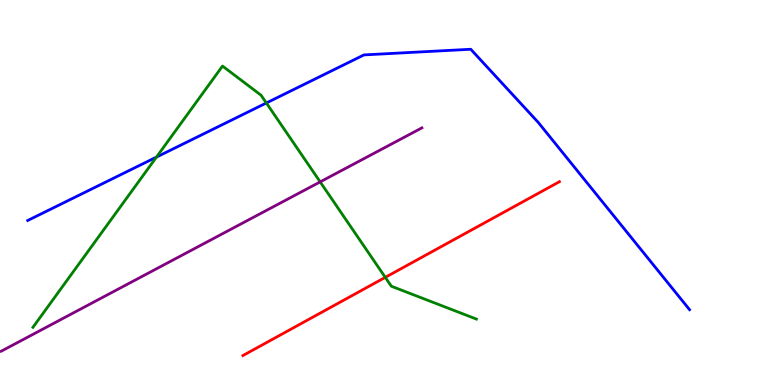[{'lines': ['blue', 'red'], 'intersections': []}, {'lines': ['green', 'red'], 'intersections': [{'x': 4.97, 'y': 2.8}]}, {'lines': ['purple', 'red'], 'intersections': []}, {'lines': ['blue', 'green'], 'intersections': [{'x': 2.02, 'y': 5.92}, {'x': 3.44, 'y': 7.33}]}, {'lines': ['blue', 'purple'], 'intersections': []}, {'lines': ['green', 'purple'], 'intersections': [{'x': 4.13, 'y': 5.28}]}]